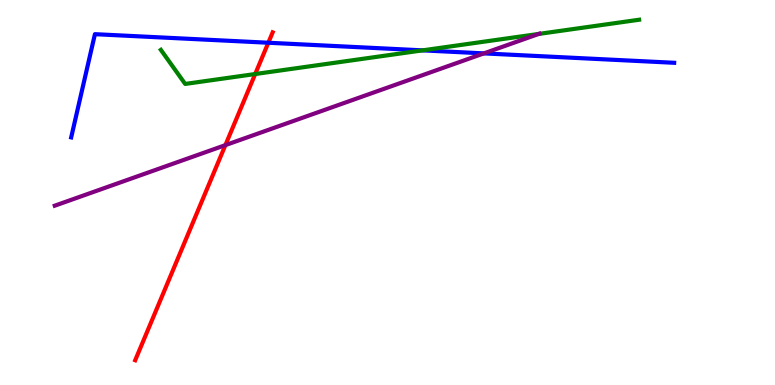[{'lines': ['blue', 'red'], 'intersections': [{'x': 3.46, 'y': 8.89}]}, {'lines': ['green', 'red'], 'intersections': [{'x': 3.29, 'y': 8.08}]}, {'lines': ['purple', 'red'], 'intersections': [{'x': 2.91, 'y': 6.23}]}, {'lines': ['blue', 'green'], 'intersections': [{'x': 5.45, 'y': 8.69}]}, {'lines': ['blue', 'purple'], 'intersections': [{'x': 6.24, 'y': 8.61}]}, {'lines': ['green', 'purple'], 'intersections': [{'x': 6.95, 'y': 9.12}]}]